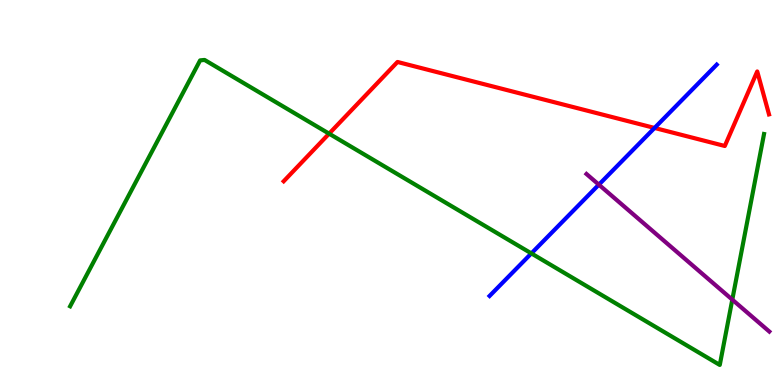[{'lines': ['blue', 'red'], 'intersections': [{'x': 8.45, 'y': 6.68}]}, {'lines': ['green', 'red'], 'intersections': [{'x': 4.25, 'y': 6.53}]}, {'lines': ['purple', 'red'], 'intersections': []}, {'lines': ['blue', 'green'], 'intersections': [{'x': 6.86, 'y': 3.42}]}, {'lines': ['blue', 'purple'], 'intersections': [{'x': 7.73, 'y': 5.2}]}, {'lines': ['green', 'purple'], 'intersections': [{'x': 9.45, 'y': 2.22}]}]